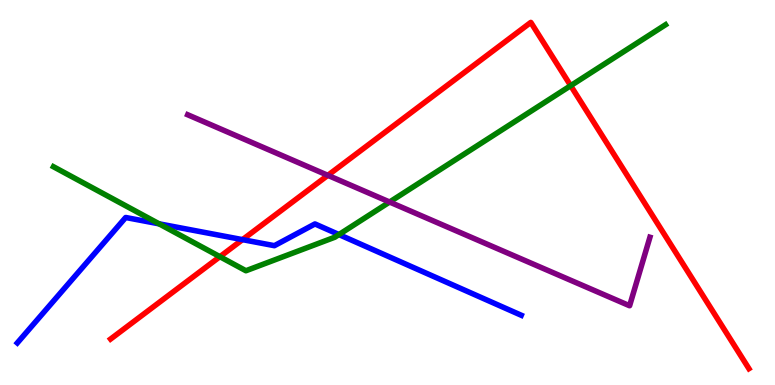[{'lines': ['blue', 'red'], 'intersections': [{'x': 3.13, 'y': 3.78}]}, {'lines': ['green', 'red'], 'intersections': [{'x': 2.84, 'y': 3.33}, {'x': 7.36, 'y': 7.77}]}, {'lines': ['purple', 'red'], 'intersections': [{'x': 4.23, 'y': 5.45}]}, {'lines': ['blue', 'green'], 'intersections': [{'x': 2.05, 'y': 4.19}, {'x': 4.37, 'y': 3.91}]}, {'lines': ['blue', 'purple'], 'intersections': []}, {'lines': ['green', 'purple'], 'intersections': [{'x': 5.03, 'y': 4.75}]}]